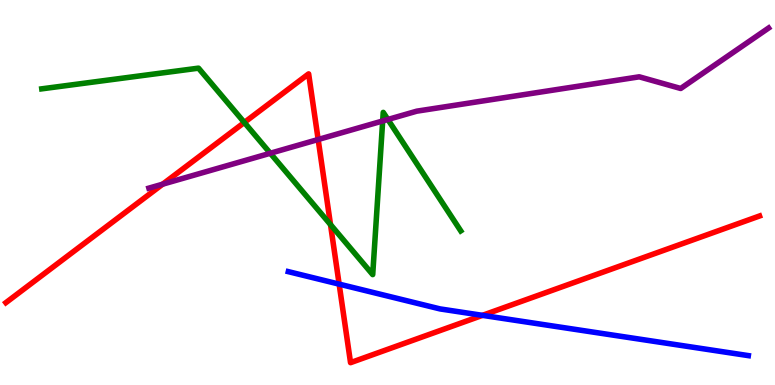[{'lines': ['blue', 'red'], 'intersections': [{'x': 4.38, 'y': 2.62}, {'x': 6.23, 'y': 1.81}]}, {'lines': ['green', 'red'], 'intersections': [{'x': 3.15, 'y': 6.82}, {'x': 4.26, 'y': 4.17}]}, {'lines': ['purple', 'red'], 'intersections': [{'x': 2.1, 'y': 5.22}, {'x': 4.11, 'y': 6.38}]}, {'lines': ['blue', 'green'], 'intersections': []}, {'lines': ['blue', 'purple'], 'intersections': []}, {'lines': ['green', 'purple'], 'intersections': [{'x': 3.49, 'y': 6.02}, {'x': 4.94, 'y': 6.86}, {'x': 5.0, 'y': 6.9}]}]